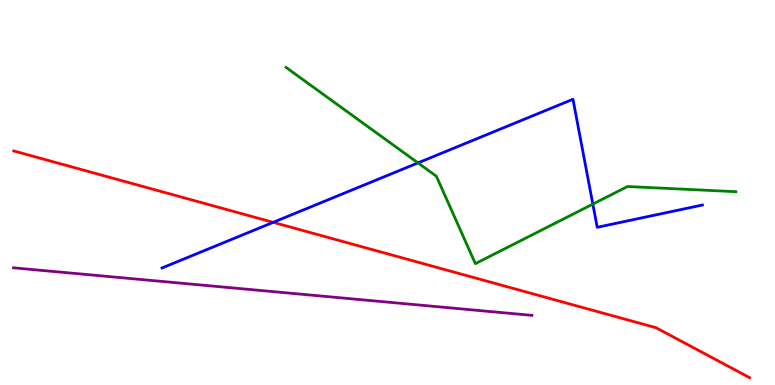[{'lines': ['blue', 'red'], 'intersections': [{'x': 3.52, 'y': 4.22}]}, {'lines': ['green', 'red'], 'intersections': []}, {'lines': ['purple', 'red'], 'intersections': []}, {'lines': ['blue', 'green'], 'intersections': [{'x': 5.39, 'y': 5.77}, {'x': 7.65, 'y': 4.7}]}, {'lines': ['blue', 'purple'], 'intersections': []}, {'lines': ['green', 'purple'], 'intersections': []}]